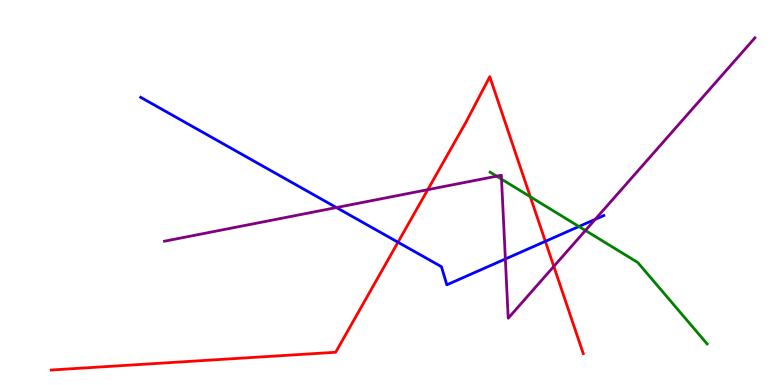[{'lines': ['blue', 'red'], 'intersections': [{'x': 5.14, 'y': 3.71}, {'x': 7.04, 'y': 3.73}]}, {'lines': ['green', 'red'], 'intersections': [{'x': 6.84, 'y': 4.89}]}, {'lines': ['purple', 'red'], 'intersections': [{'x': 5.52, 'y': 5.07}, {'x': 7.15, 'y': 3.08}]}, {'lines': ['blue', 'green'], 'intersections': [{'x': 7.47, 'y': 4.12}]}, {'lines': ['blue', 'purple'], 'intersections': [{'x': 4.34, 'y': 4.61}, {'x': 6.52, 'y': 3.27}, {'x': 7.68, 'y': 4.3}]}, {'lines': ['green', 'purple'], 'intersections': [{'x': 6.41, 'y': 5.42}, {'x': 6.47, 'y': 5.35}, {'x': 7.55, 'y': 4.01}]}]